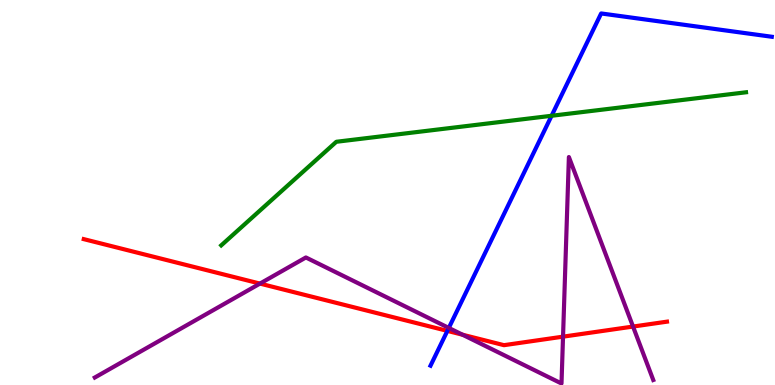[{'lines': ['blue', 'red'], 'intersections': [{'x': 5.77, 'y': 1.41}]}, {'lines': ['green', 'red'], 'intersections': []}, {'lines': ['purple', 'red'], 'intersections': [{'x': 3.35, 'y': 2.63}, {'x': 5.97, 'y': 1.31}, {'x': 7.26, 'y': 1.26}, {'x': 8.17, 'y': 1.52}]}, {'lines': ['blue', 'green'], 'intersections': [{'x': 7.12, 'y': 6.99}]}, {'lines': ['blue', 'purple'], 'intersections': [{'x': 5.79, 'y': 1.48}]}, {'lines': ['green', 'purple'], 'intersections': []}]